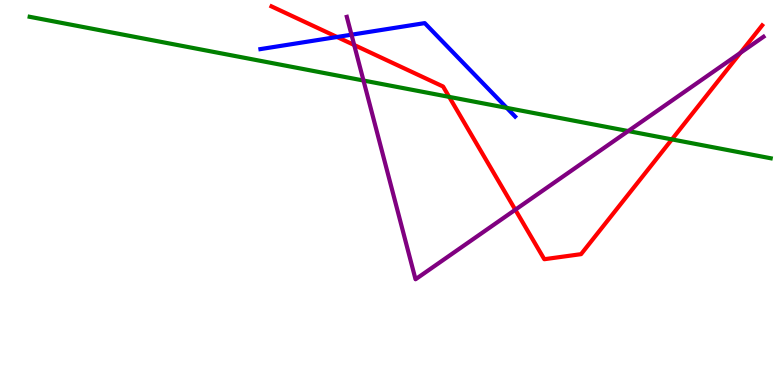[{'lines': ['blue', 'red'], 'intersections': [{'x': 4.35, 'y': 9.04}]}, {'lines': ['green', 'red'], 'intersections': [{'x': 5.8, 'y': 7.48}, {'x': 8.67, 'y': 6.38}]}, {'lines': ['purple', 'red'], 'intersections': [{'x': 4.57, 'y': 8.83}, {'x': 6.65, 'y': 4.55}, {'x': 9.55, 'y': 8.63}]}, {'lines': ['blue', 'green'], 'intersections': [{'x': 6.54, 'y': 7.2}]}, {'lines': ['blue', 'purple'], 'intersections': [{'x': 4.54, 'y': 9.1}]}, {'lines': ['green', 'purple'], 'intersections': [{'x': 4.69, 'y': 7.91}, {'x': 8.11, 'y': 6.6}]}]